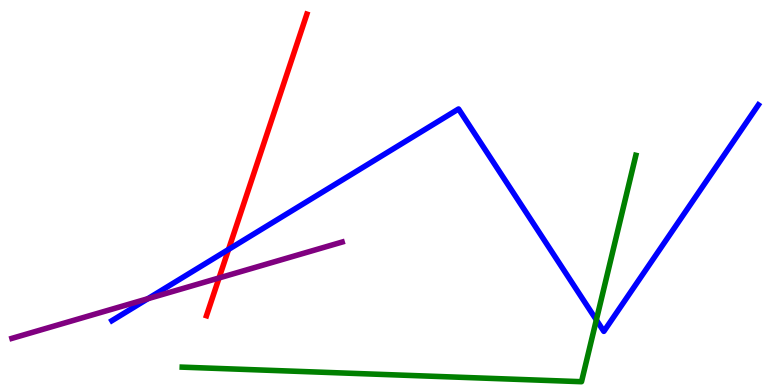[{'lines': ['blue', 'red'], 'intersections': [{'x': 2.95, 'y': 3.52}]}, {'lines': ['green', 'red'], 'intersections': []}, {'lines': ['purple', 'red'], 'intersections': [{'x': 2.83, 'y': 2.78}]}, {'lines': ['blue', 'green'], 'intersections': [{'x': 7.69, 'y': 1.69}]}, {'lines': ['blue', 'purple'], 'intersections': [{'x': 1.91, 'y': 2.24}]}, {'lines': ['green', 'purple'], 'intersections': []}]